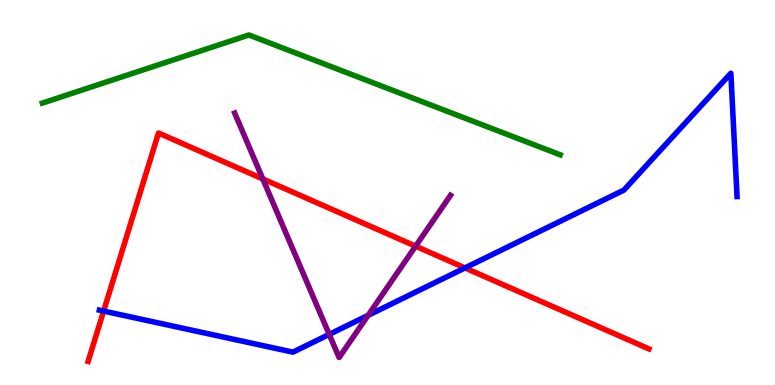[{'lines': ['blue', 'red'], 'intersections': [{'x': 1.34, 'y': 1.92}, {'x': 6.0, 'y': 3.04}]}, {'lines': ['green', 'red'], 'intersections': []}, {'lines': ['purple', 'red'], 'intersections': [{'x': 3.39, 'y': 5.35}, {'x': 5.36, 'y': 3.61}]}, {'lines': ['blue', 'green'], 'intersections': []}, {'lines': ['blue', 'purple'], 'intersections': [{'x': 4.25, 'y': 1.31}, {'x': 4.75, 'y': 1.81}]}, {'lines': ['green', 'purple'], 'intersections': []}]